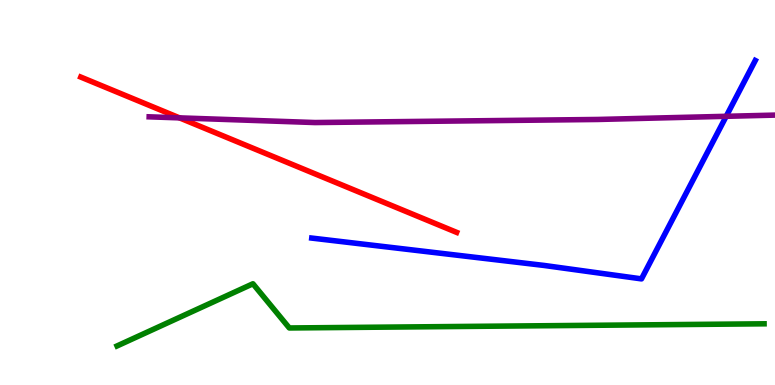[{'lines': ['blue', 'red'], 'intersections': []}, {'lines': ['green', 'red'], 'intersections': []}, {'lines': ['purple', 'red'], 'intersections': [{'x': 2.32, 'y': 6.94}]}, {'lines': ['blue', 'green'], 'intersections': []}, {'lines': ['blue', 'purple'], 'intersections': [{'x': 9.37, 'y': 6.98}]}, {'lines': ['green', 'purple'], 'intersections': []}]